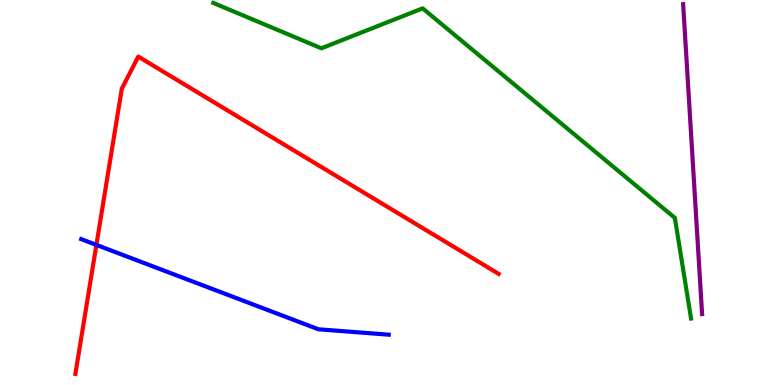[{'lines': ['blue', 'red'], 'intersections': [{'x': 1.24, 'y': 3.64}]}, {'lines': ['green', 'red'], 'intersections': []}, {'lines': ['purple', 'red'], 'intersections': []}, {'lines': ['blue', 'green'], 'intersections': []}, {'lines': ['blue', 'purple'], 'intersections': []}, {'lines': ['green', 'purple'], 'intersections': []}]